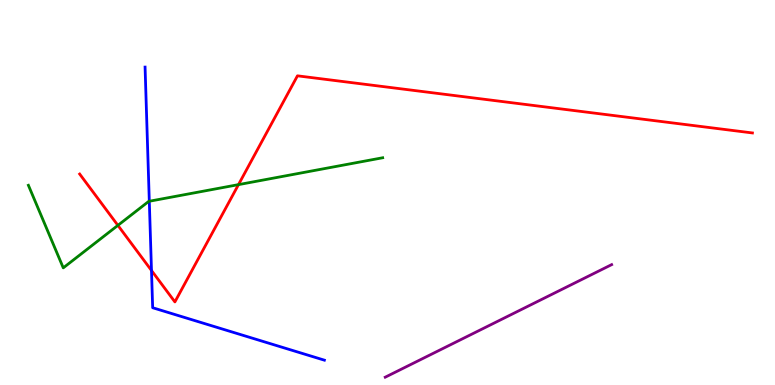[{'lines': ['blue', 'red'], 'intersections': [{'x': 1.95, 'y': 2.97}]}, {'lines': ['green', 'red'], 'intersections': [{'x': 1.52, 'y': 4.15}, {'x': 3.08, 'y': 5.2}]}, {'lines': ['purple', 'red'], 'intersections': []}, {'lines': ['blue', 'green'], 'intersections': [{'x': 1.93, 'y': 4.77}]}, {'lines': ['blue', 'purple'], 'intersections': []}, {'lines': ['green', 'purple'], 'intersections': []}]